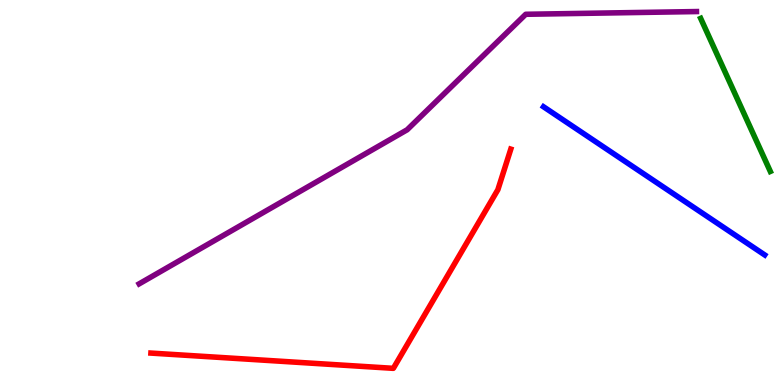[{'lines': ['blue', 'red'], 'intersections': []}, {'lines': ['green', 'red'], 'intersections': []}, {'lines': ['purple', 'red'], 'intersections': []}, {'lines': ['blue', 'green'], 'intersections': []}, {'lines': ['blue', 'purple'], 'intersections': []}, {'lines': ['green', 'purple'], 'intersections': []}]